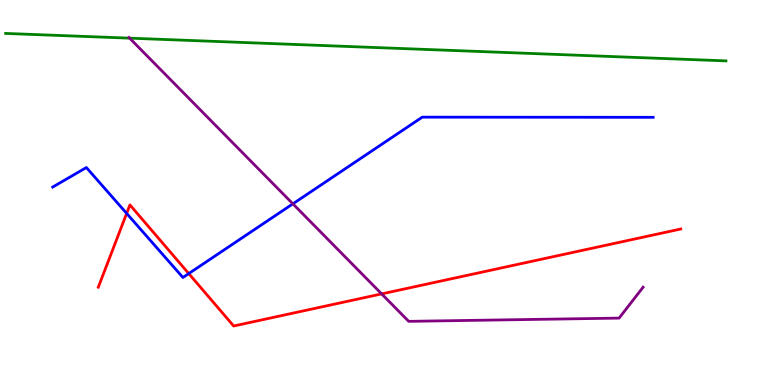[{'lines': ['blue', 'red'], 'intersections': [{'x': 1.63, 'y': 4.46}, {'x': 2.44, 'y': 2.89}]}, {'lines': ['green', 'red'], 'intersections': []}, {'lines': ['purple', 'red'], 'intersections': [{'x': 4.92, 'y': 2.37}]}, {'lines': ['blue', 'green'], 'intersections': []}, {'lines': ['blue', 'purple'], 'intersections': [{'x': 3.78, 'y': 4.71}]}, {'lines': ['green', 'purple'], 'intersections': [{'x': 1.67, 'y': 9.01}]}]